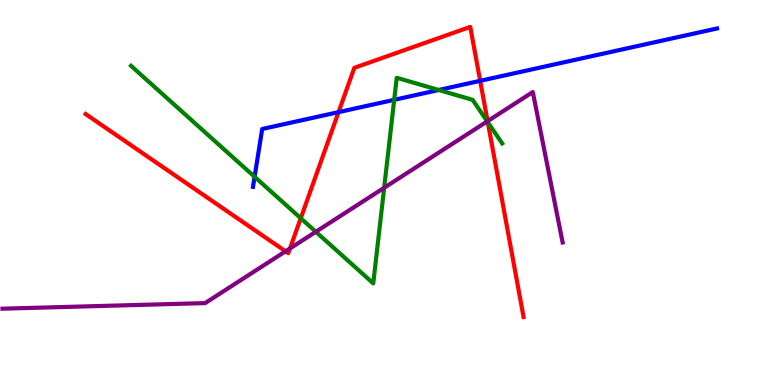[{'lines': ['blue', 'red'], 'intersections': [{'x': 4.37, 'y': 7.09}, {'x': 6.2, 'y': 7.9}]}, {'lines': ['green', 'red'], 'intersections': [{'x': 3.88, 'y': 4.33}, {'x': 6.29, 'y': 6.83}]}, {'lines': ['purple', 'red'], 'intersections': [{'x': 3.68, 'y': 3.47}, {'x': 3.74, 'y': 3.55}, {'x': 6.29, 'y': 6.85}]}, {'lines': ['blue', 'green'], 'intersections': [{'x': 3.29, 'y': 5.41}, {'x': 5.09, 'y': 7.41}, {'x': 5.66, 'y': 7.66}]}, {'lines': ['blue', 'purple'], 'intersections': []}, {'lines': ['green', 'purple'], 'intersections': [{'x': 4.08, 'y': 3.98}, {'x': 4.96, 'y': 5.12}, {'x': 6.29, 'y': 6.85}]}]